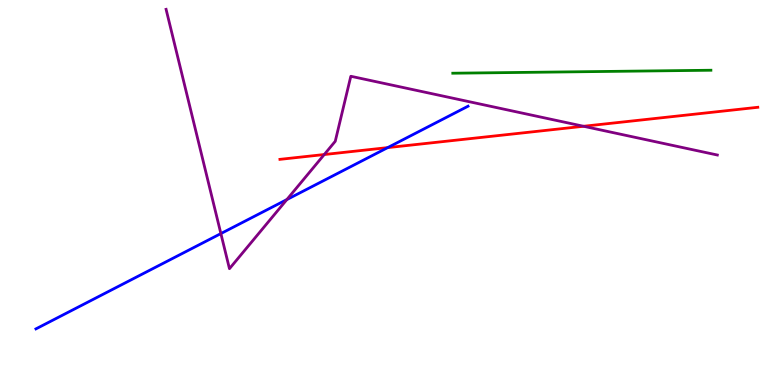[{'lines': ['blue', 'red'], 'intersections': [{'x': 5.0, 'y': 6.17}]}, {'lines': ['green', 'red'], 'intersections': []}, {'lines': ['purple', 'red'], 'intersections': [{'x': 4.18, 'y': 5.99}, {'x': 7.53, 'y': 6.72}]}, {'lines': ['blue', 'green'], 'intersections': []}, {'lines': ['blue', 'purple'], 'intersections': [{'x': 2.85, 'y': 3.93}, {'x': 3.7, 'y': 4.82}]}, {'lines': ['green', 'purple'], 'intersections': []}]